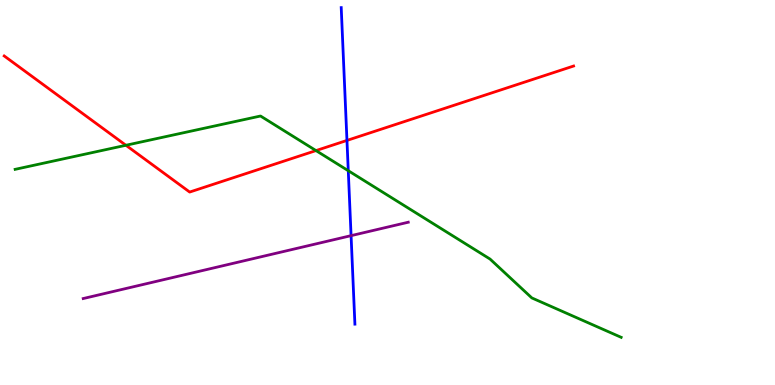[{'lines': ['blue', 'red'], 'intersections': [{'x': 4.48, 'y': 6.35}]}, {'lines': ['green', 'red'], 'intersections': [{'x': 1.62, 'y': 6.23}, {'x': 4.08, 'y': 6.09}]}, {'lines': ['purple', 'red'], 'intersections': []}, {'lines': ['blue', 'green'], 'intersections': [{'x': 4.49, 'y': 5.57}]}, {'lines': ['blue', 'purple'], 'intersections': [{'x': 4.53, 'y': 3.88}]}, {'lines': ['green', 'purple'], 'intersections': []}]